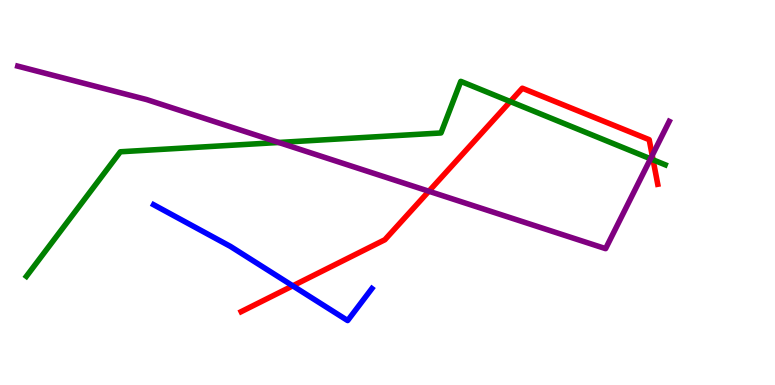[{'lines': ['blue', 'red'], 'intersections': [{'x': 3.78, 'y': 2.58}]}, {'lines': ['green', 'red'], 'intersections': [{'x': 6.58, 'y': 7.36}, {'x': 8.43, 'y': 5.85}]}, {'lines': ['purple', 'red'], 'intersections': [{'x': 5.53, 'y': 5.03}, {'x': 8.42, 'y': 5.96}]}, {'lines': ['blue', 'green'], 'intersections': []}, {'lines': ['blue', 'purple'], 'intersections': []}, {'lines': ['green', 'purple'], 'intersections': [{'x': 3.6, 'y': 6.3}, {'x': 8.39, 'y': 5.88}]}]